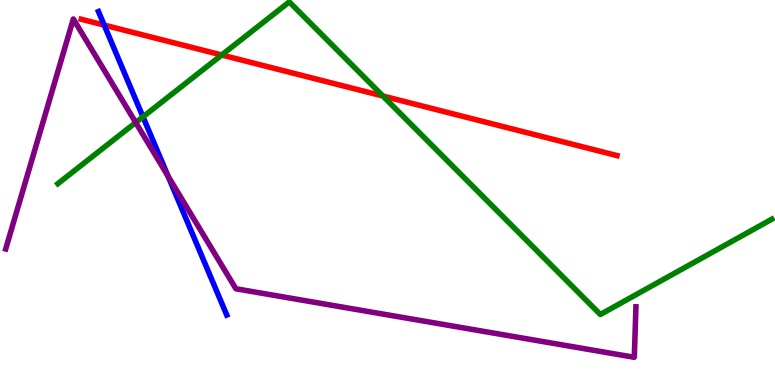[{'lines': ['blue', 'red'], 'intersections': [{'x': 1.34, 'y': 9.35}]}, {'lines': ['green', 'red'], 'intersections': [{'x': 2.86, 'y': 8.57}, {'x': 4.94, 'y': 7.51}]}, {'lines': ['purple', 'red'], 'intersections': []}, {'lines': ['blue', 'green'], 'intersections': [{'x': 1.84, 'y': 6.97}]}, {'lines': ['blue', 'purple'], 'intersections': [{'x': 2.17, 'y': 5.42}]}, {'lines': ['green', 'purple'], 'intersections': [{'x': 1.75, 'y': 6.82}]}]